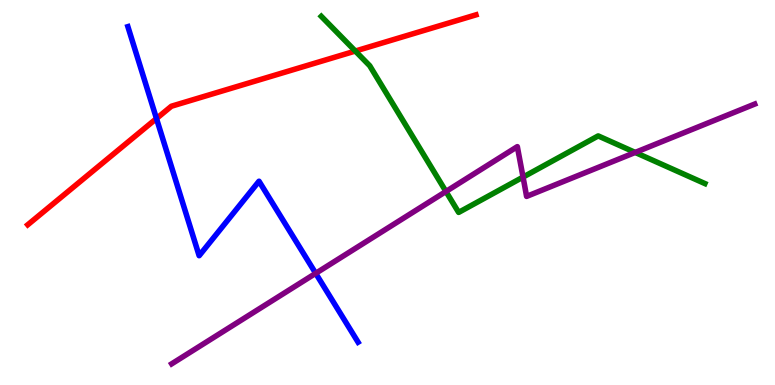[{'lines': ['blue', 'red'], 'intersections': [{'x': 2.02, 'y': 6.92}]}, {'lines': ['green', 'red'], 'intersections': [{'x': 4.58, 'y': 8.67}]}, {'lines': ['purple', 'red'], 'intersections': []}, {'lines': ['blue', 'green'], 'intersections': []}, {'lines': ['blue', 'purple'], 'intersections': [{'x': 4.07, 'y': 2.9}]}, {'lines': ['green', 'purple'], 'intersections': [{'x': 5.75, 'y': 5.03}, {'x': 6.75, 'y': 5.4}, {'x': 8.2, 'y': 6.04}]}]